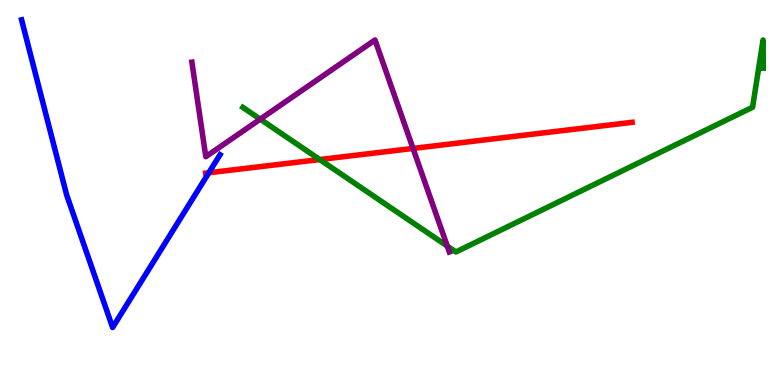[{'lines': ['blue', 'red'], 'intersections': [{'x': 2.69, 'y': 5.51}]}, {'lines': ['green', 'red'], 'intersections': [{'x': 4.13, 'y': 5.86}]}, {'lines': ['purple', 'red'], 'intersections': [{'x': 5.33, 'y': 6.14}]}, {'lines': ['blue', 'green'], 'intersections': []}, {'lines': ['blue', 'purple'], 'intersections': []}, {'lines': ['green', 'purple'], 'intersections': [{'x': 3.36, 'y': 6.9}, {'x': 5.77, 'y': 3.61}]}]